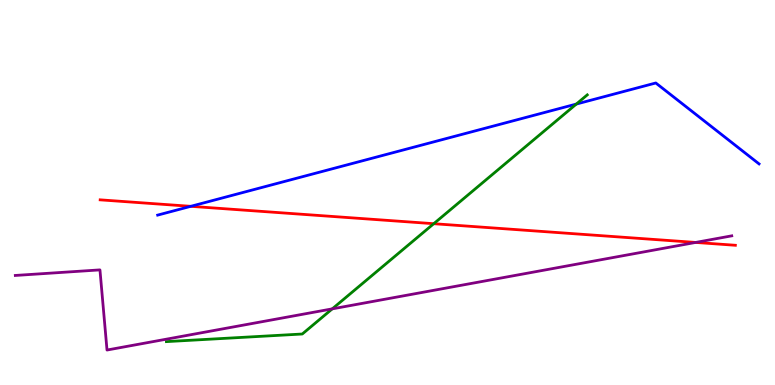[{'lines': ['blue', 'red'], 'intersections': [{'x': 2.46, 'y': 4.64}]}, {'lines': ['green', 'red'], 'intersections': [{'x': 5.6, 'y': 4.19}]}, {'lines': ['purple', 'red'], 'intersections': [{'x': 8.98, 'y': 3.7}]}, {'lines': ['blue', 'green'], 'intersections': [{'x': 7.44, 'y': 7.3}]}, {'lines': ['blue', 'purple'], 'intersections': []}, {'lines': ['green', 'purple'], 'intersections': [{'x': 4.29, 'y': 1.98}]}]